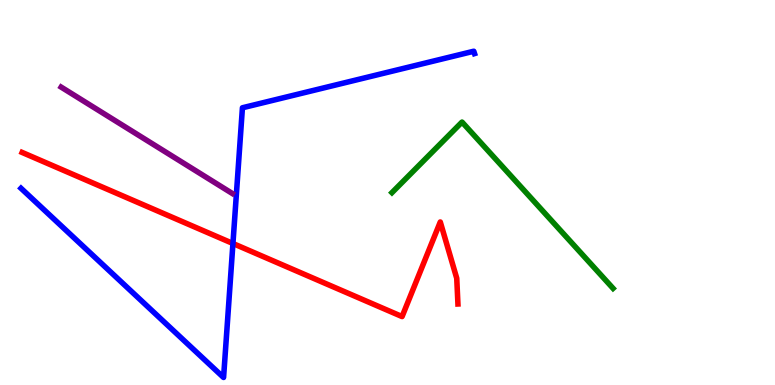[{'lines': ['blue', 'red'], 'intersections': [{'x': 3.01, 'y': 3.68}]}, {'lines': ['green', 'red'], 'intersections': []}, {'lines': ['purple', 'red'], 'intersections': []}, {'lines': ['blue', 'green'], 'intersections': []}, {'lines': ['blue', 'purple'], 'intersections': []}, {'lines': ['green', 'purple'], 'intersections': []}]